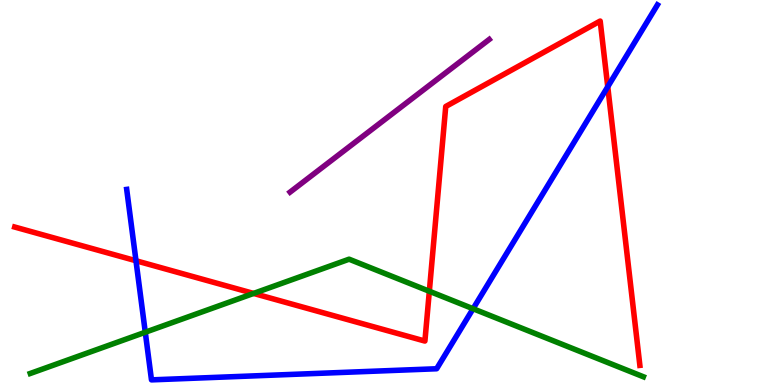[{'lines': ['blue', 'red'], 'intersections': [{'x': 1.75, 'y': 3.23}, {'x': 7.84, 'y': 7.75}]}, {'lines': ['green', 'red'], 'intersections': [{'x': 3.27, 'y': 2.38}, {'x': 5.54, 'y': 2.44}]}, {'lines': ['purple', 'red'], 'intersections': []}, {'lines': ['blue', 'green'], 'intersections': [{'x': 1.87, 'y': 1.37}, {'x': 6.1, 'y': 1.98}]}, {'lines': ['blue', 'purple'], 'intersections': []}, {'lines': ['green', 'purple'], 'intersections': []}]